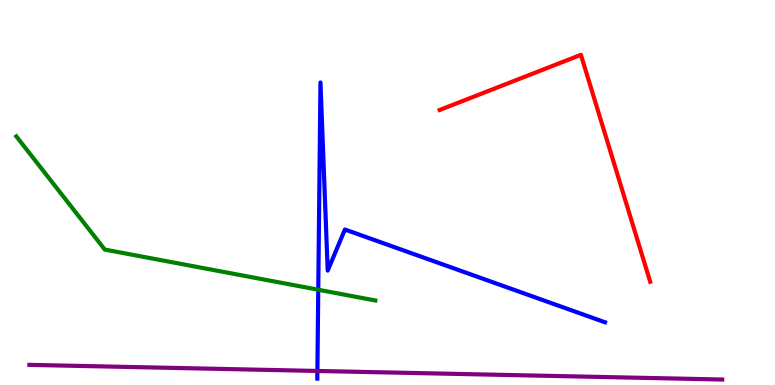[{'lines': ['blue', 'red'], 'intersections': []}, {'lines': ['green', 'red'], 'intersections': []}, {'lines': ['purple', 'red'], 'intersections': []}, {'lines': ['blue', 'green'], 'intersections': [{'x': 4.11, 'y': 2.47}]}, {'lines': ['blue', 'purple'], 'intersections': [{'x': 4.1, 'y': 0.365}]}, {'lines': ['green', 'purple'], 'intersections': []}]